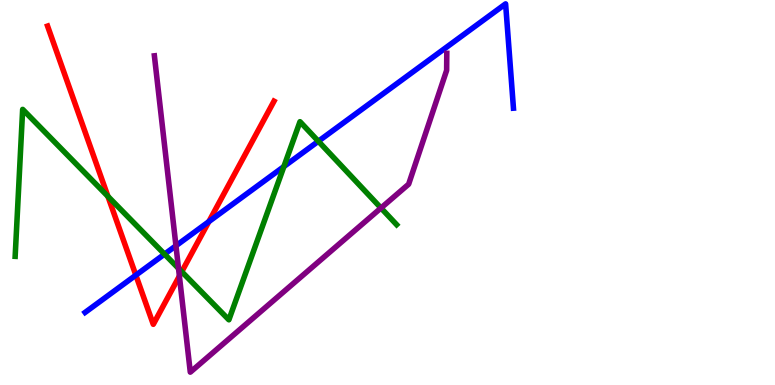[{'lines': ['blue', 'red'], 'intersections': [{'x': 1.75, 'y': 2.85}, {'x': 2.69, 'y': 4.24}]}, {'lines': ['green', 'red'], 'intersections': [{'x': 1.39, 'y': 4.9}, {'x': 2.35, 'y': 2.94}]}, {'lines': ['purple', 'red'], 'intersections': [{'x': 2.31, 'y': 2.83}]}, {'lines': ['blue', 'green'], 'intersections': [{'x': 2.12, 'y': 3.4}, {'x': 3.66, 'y': 5.67}, {'x': 4.11, 'y': 6.33}]}, {'lines': ['blue', 'purple'], 'intersections': [{'x': 2.27, 'y': 3.62}]}, {'lines': ['green', 'purple'], 'intersections': [{'x': 2.3, 'y': 3.03}, {'x': 4.92, 'y': 4.6}]}]